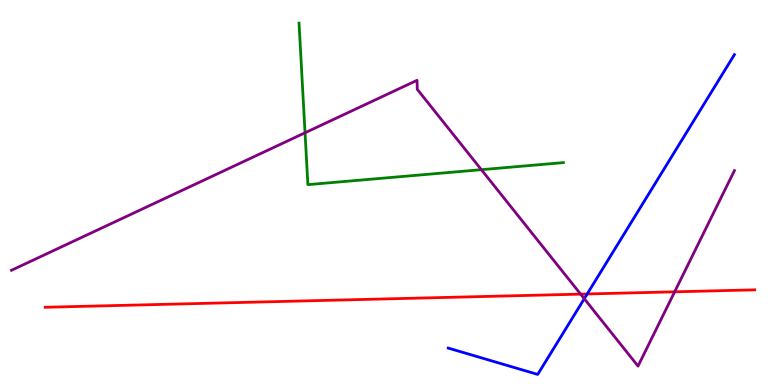[{'lines': ['blue', 'red'], 'intersections': [{'x': 7.58, 'y': 2.36}]}, {'lines': ['green', 'red'], 'intersections': []}, {'lines': ['purple', 'red'], 'intersections': [{'x': 7.49, 'y': 2.36}, {'x': 8.71, 'y': 2.42}]}, {'lines': ['blue', 'green'], 'intersections': []}, {'lines': ['blue', 'purple'], 'intersections': [{'x': 7.54, 'y': 2.24}]}, {'lines': ['green', 'purple'], 'intersections': [{'x': 3.94, 'y': 6.55}, {'x': 6.21, 'y': 5.59}]}]